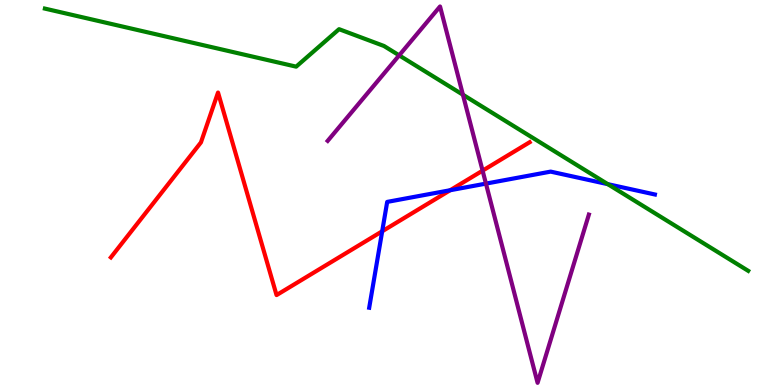[{'lines': ['blue', 'red'], 'intersections': [{'x': 4.93, 'y': 3.99}, {'x': 5.81, 'y': 5.06}]}, {'lines': ['green', 'red'], 'intersections': []}, {'lines': ['purple', 'red'], 'intersections': [{'x': 6.23, 'y': 5.57}]}, {'lines': ['blue', 'green'], 'intersections': [{'x': 7.84, 'y': 5.22}]}, {'lines': ['blue', 'purple'], 'intersections': [{'x': 6.27, 'y': 5.23}]}, {'lines': ['green', 'purple'], 'intersections': [{'x': 5.15, 'y': 8.56}, {'x': 5.97, 'y': 7.54}]}]